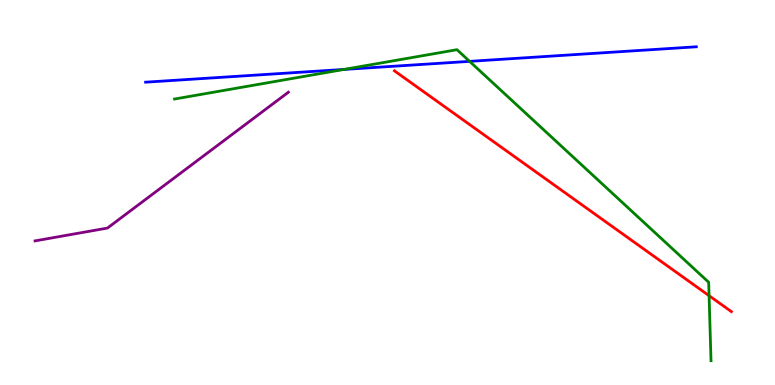[{'lines': ['blue', 'red'], 'intersections': []}, {'lines': ['green', 'red'], 'intersections': [{'x': 9.15, 'y': 2.32}]}, {'lines': ['purple', 'red'], 'intersections': []}, {'lines': ['blue', 'green'], 'intersections': [{'x': 4.44, 'y': 8.2}, {'x': 6.06, 'y': 8.41}]}, {'lines': ['blue', 'purple'], 'intersections': []}, {'lines': ['green', 'purple'], 'intersections': []}]